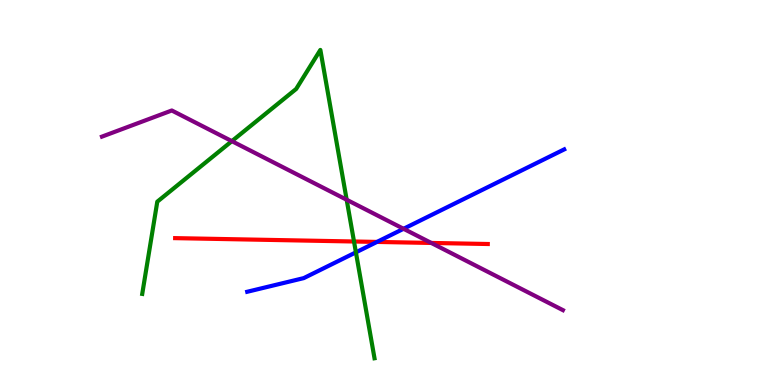[{'lines': ['blue', 'red'], 'intersections': [{'x': 4.86, 'y': 3.72}]}, {'lines': ['green', 'red'], 'intersections': [{'x': 4.57, 'y': 3.73}]}, {'lines': ['purple', 'red'], 'intersections': [{'x': 5.57, 'y': 3.69}]}, {'lines': ['blue', 'green'], 'intersections': [{'x': 4.59, 'y': 3.45}]}, {'lines': ['blue', 'purple'], 'intersections': [{'x': 5.21, 'y': 4.06}]}, {'lines': ['green', 'purple'], 'intersections': [{'x': 2.99, 'y': 6.33}, {'x': 4.47, 'y': 4.81}]}]